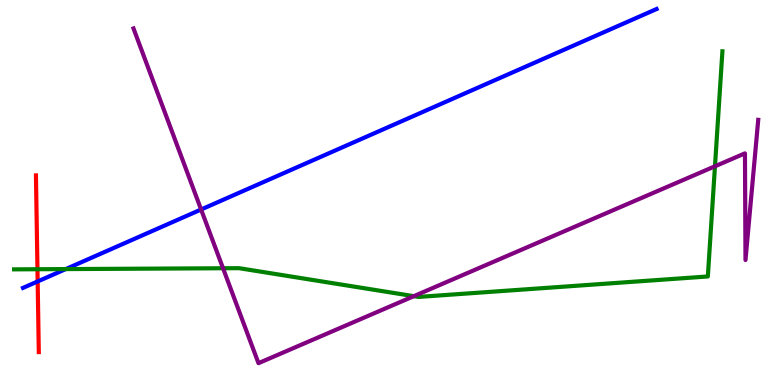[{'lines': ['blue', 'red'], 'intersections': [{'x': 0.486, 'y': 2.69}]}, {'lines': ['green', 'red'], 'intersections': [{'x': 0.483, 'y': 3.01}]}, {'lines': ['purple', 'red'], 'intersections': []}, {'lines': ['blue', 'green'], 'intersections': [{'x': 0.849, 'y': 3.01}]}, {'lines': ['blue', 'purple'], 'intersections': [{'x': 2.59, 'y': 4.56}]}, {'lines': ['green', 'purple'], 'intersections': [{'x': 2.88, 'y': 3.03}, {'x': 5.34, 'y': 2.31}, {'x': 9.23, 'y': 5.68}]}]